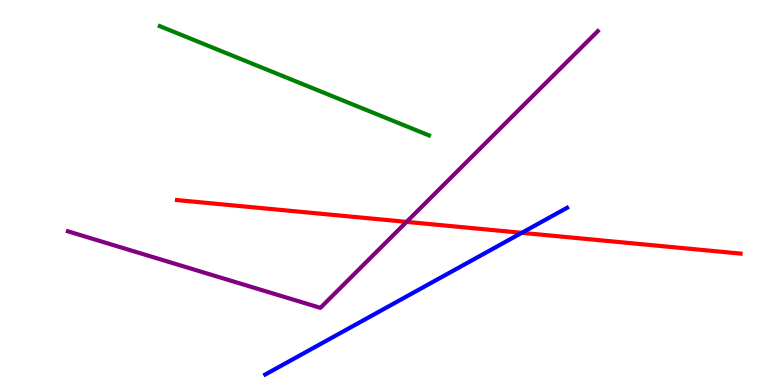[{'lines': ['blue', 'red'], 'intersections': [{'x': 6.73, 'y': 3.95}]}, {'lines': ['green', 'red'], 'intersections': []}, {'lines': ['purple', 'red'], 'intersections': [{'x': 5.25, 'y': 4.24}]}, {'lines': ['blue', 'green'], 'intersections': []}, {'lines': ['blue', 'purple'], 'intersections': []}, {'lines': ['green', 'purple'], 'intersections': []}]